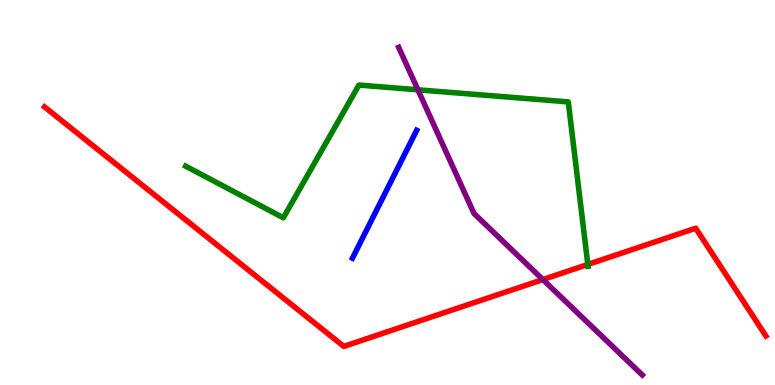[{'lines': ['blue', 'red'], 'intersections': []}, {'lines': ['green', 'red'], 'intersections': [{'x': 7.58, 'y': 3.13}]}, {'lines': ['purple', 'red'], 'intersections': [{'x': 7.0, 'y': 2.74}]}, {'lines': ['blue', 'green'], 'intersections': []}, {'lines': ['blue', 'purple'], 'intersections': []}, {'lines': ['green', 'purple'], 'intersections': [{'x': 5.39, 'y': 7.67}]}]